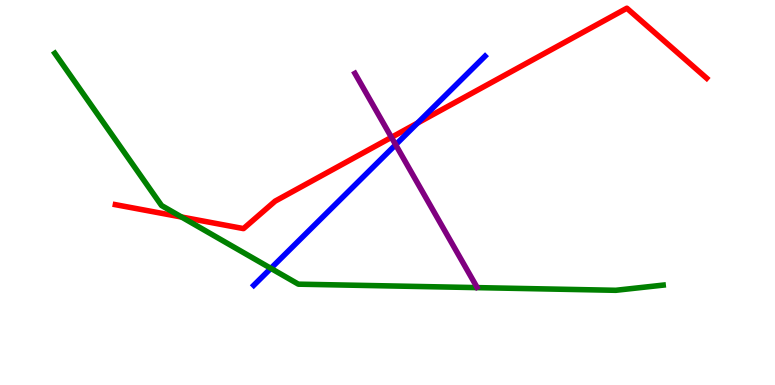[{'lines': ['blue', 'red'], 'intersections': [{'x': 5.39, 'y': 6.8}]}, {'lines': ['green', 'red'], 'intersections': [{'x': 2.34, 'y': 4.36}]}, {'lines': ['purple', 'red'], 'intersections': [{'x': 5.05, 'y': 6.43}]}, {'lines': ['blue', 'green'], 'intersections': [{'x': 3.5, 'y': 3.03}]}, {'lines': ['blue', 'purple'], 'intersections': [{'x': 5.11, 'y': 6.24}]}, {'lines': ['green', 'purple'], 'intersections': []}]